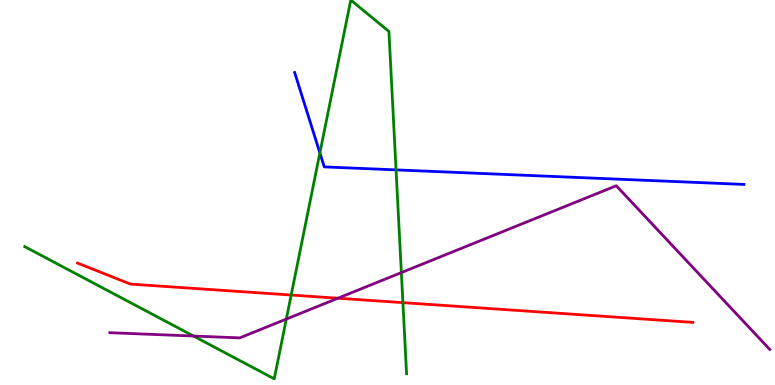[{'lines': ['blue', 'red'], 'intersections': []}, {'lines': ['green', 'red'], 'intersections': [{'x': 3.76, 'y': 2.34}, {'x': 5.2, 'y': 2.14}]}, {'lines': ['purple', 'red'], 'intersections': [{'x': 4.36, 'y': 2.25}]}, {'lines': ['blue', 'green'], 'intersections': [{'x': 4.13, 'y': 6.03}, {'x': 5.11, 'y': 5.59}]}, {'lines': ['blue', 'purple'], 'intersections': []}, {'lines': ['green', 'purple'], 'intersections': [{'x': 2.5, 'y': 1.27}, {'x': 3.69, 'y': 1.71}, {'x': 5.18, 'y': 2.92}]}]